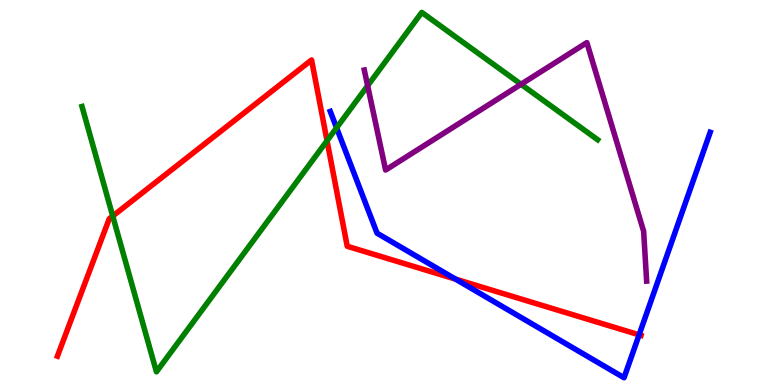[{'lines': ['blue', 'red'], 'intersections': [{'x': 5.88, 'y': 2.75}, {'x': 8.25, 'y': 1.3}]}, {'lines': ['green', 'red'], 'intersections': [{'x': 1.45, 'y': 4.39}, {'x': 4.22, 'y': 6.34}]}, {'lines': ['purple', 'red'], 'intersections': []}, {'lines': ['blue', 'green'], 'intersections': [{'x': 4.34, 'y': 6.68}]}, {'lines': ['blue', 'purple'], 'intersections': []}, {'lines': ['green', 'purple'], 'intersections': [{'x': 4.74, 'y': 7.77}, {'x': 6.72, 'y': 7.81}]}]